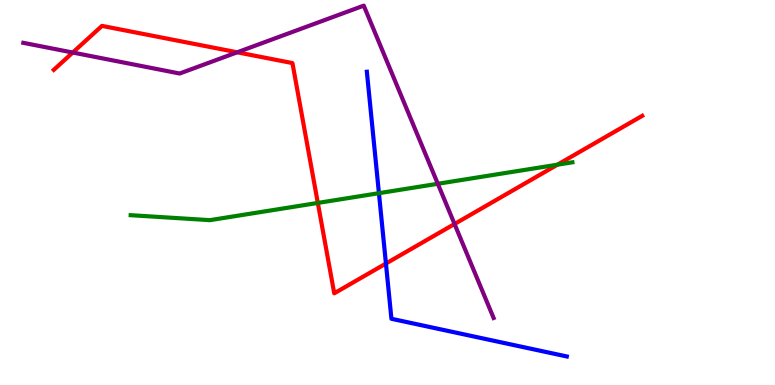[{'lines': ['blue', 'red'], 'intersections': [{'x': 4.98, 'y': 3.15}]}, {'lines': ['green', 'red'], 'intersections': [{'x': 4.1, 'y': 4.73}, {'x': 7.19, 'y': 5.72}]}, {'lines': ['purple', 'red'], 'intersections': [{'x': 0.939, 'y': 8.64}, {'x': 3.06, 'y': 8.64}, {'x': 5.87, 'y': 4.18}]}, {'lines': ['blue', 'green'], 'intersections': [{'x': 4.89, 'y': 4.98}]}, {'lines': ['blue', 'purple'], 'intersections': []}, {'lines': ['green', 'purple'], 'intersections': [{'x': 5.65, 'y': 5.23}]}]